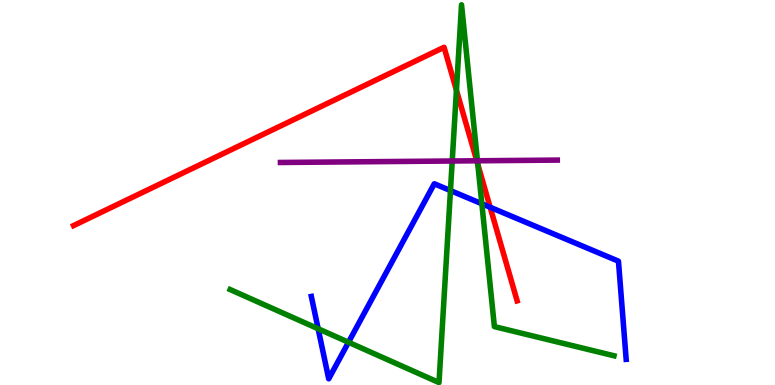[{'lines': ['blue', 'red'], 'intersections': [{'x': 6.32, 'y': 4.62}]}, {'lines': ['green', 'red'], 'intersections': [{'x': 5.89, 'y': 7.66}, {'x': 6.17, 'y': 5.73}]}, {'lines': ['purple', 'red'], 'intersections': [{'x': 6.15, 'y': 5.82}]}, {'lines': ['blue', 'green'], 'intersections': [{'x': 4.11, 'y': 1.46}, {'x': 4.5, 'y': 1.11}, {'x': 5.81, 'y': 5.05}, {'x': 6.22, 'y': 4.71}]}, {'lines': ['blue', 'purple'], 'intersections': []}, {'lines': ['green', 'purple'], 'intersections': [{'x': 5.84, 'y': 5.82}, {'x': 6.16, 'y': 5.82}]}]